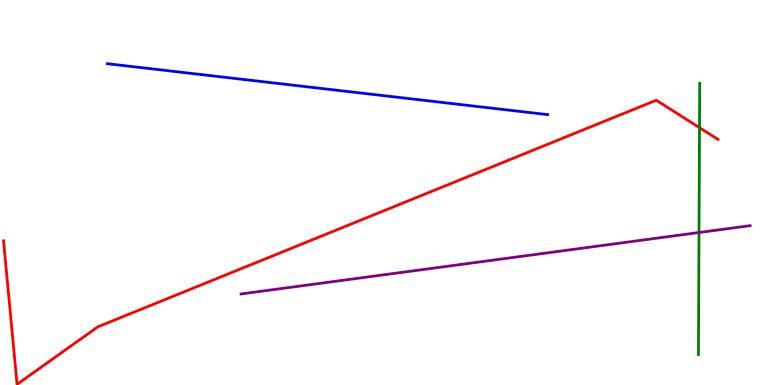[{'lines': ['blue', 'red'], 'intersections': []}, {'lines': ['green', 'red'], 'intersections': [{'x': 9.03, 'y': 6.68}]}, {'lines': ['purple', 'red'], 'intersections': []}, {'lines': ['blue', 'green'], 'intersections': []}, {'lines': ['blue', 'purple'], 'intersections': []}, {'lines': ['green', 'purple'], 'intersections': [{'x': 9.02, 'y': 3.96}]}]